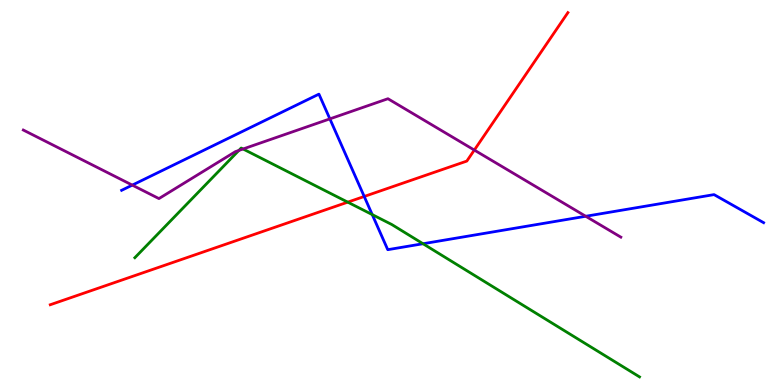[{'lines': ['blue', 'red'], 'intersections': [{'x': 4.7, 'y': 4.9}]}, {'lines': ['green', 'red'], 'intersections': [{'x': 4.49, 'y': 4.75}]}, {'lines': ['purple', 'red'], 'intersections': [{'x': 6.12, 'y': 6.1}]}, {'lines': ['blue', 'green'], 'intersections': [{'x': 4.8, 'y': 4.43}, {'x': 5.46, 'y': 3.67}]}, {'lines': ['blue', 'purple'], 'intersections': [{'x': 1.71, 'y': 5.19}, {'x': 4.26, 'y': 6.91}, {'x': 7.56, 'y': 4.38}]}, {'lines': ['green', 'purple'], 'intersections': [{'x': 3.08, 'y': 6.09}, {'x': 3.14, 'y': 6.13}]}]